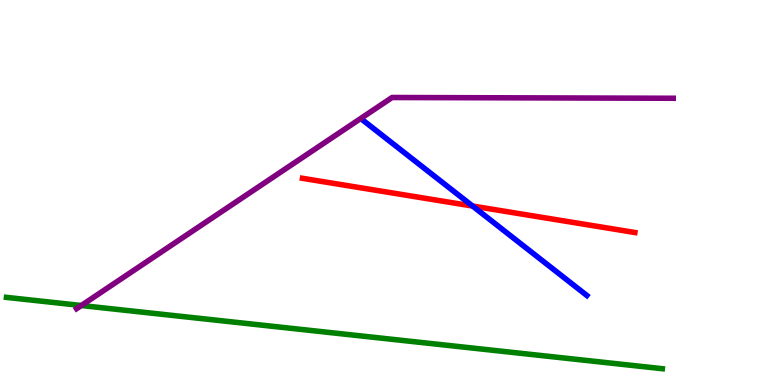[{'lines': ['blue', 'red'], 'intersections': [{'x': 6.1, 'y': 4.65}]}, {'lines': ['green', 'red'], 'intersections': []}, {'lines': ['purple', 'red'], 'intersections': []}, {'lines': ['blue', 'green'], 'intersections': []}, {'lines': ['blue', 'purple'], 'intersections': []}, {'lines': ['green', 'purple'], 'intersections': [{'x': 1.05, 'y': 2.06}]}]